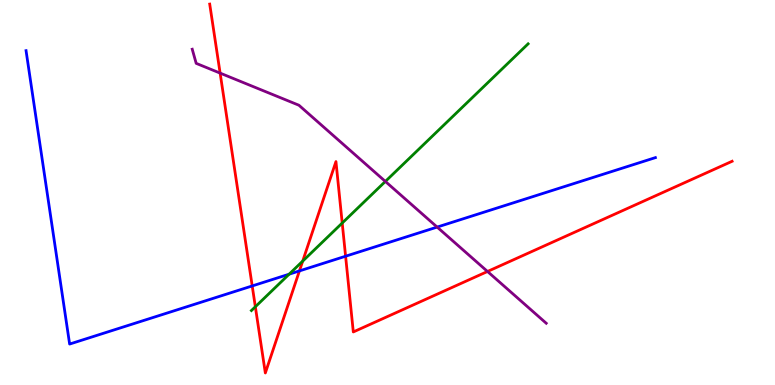[{'lines': ['blue', 'red'], 'intersections': [{'x': 3.25, 'y': 2.57}, {'x': 3.86, 'y': 2.96}, {'x': 4.46, 'y': 3.34}]}, {'lines': ['green', 'red'], 'intersections': [{'x': 3.29, 'y': 2.03}, {'x': 3.91, 'y': 3.22}, {'x': 4.42, 'y': 4.21}]}, {'lines': ['purple', 'red'], 'intersections': [{'x': 2.84, 'y': 8.1}, {'x': 6.29, 'y': 2.95}]}, {'lines': ['blue', 'green'], 'intersections': [{'x': 3.73, 'y': 2.88}]}, {'lines': ['blue', 'purple'], 'intersections': [{'x': 5.64, 'y': 4.1}]}, {'lines': ['green', 'purple'], 'intersections': [{'x': 4.97, 'y': 5.29}]}]